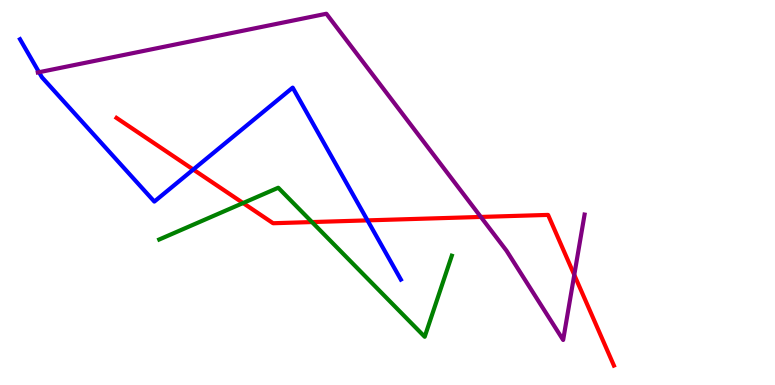[{'lines': ['blue', 'red'], 'intersections': [{'x': 2.49, 'y': 5.6}, {'x': 4.74, 'y': 4.28}]}, {'lines': ['green', 'red'], 'intersections': [{'x': 3.14, 'y': 4.73}, {'x': 4.03, 'y': 4.23}]}, {'lines': ['purple', 'red'], 'intersections': [{'x': 6.2, 'y': 4.37}, {'x': 7.41, 'y': 2.86}]}, {'lines': ['blue', 'green'], 'intersections': []}, {'lines': ['blue', 'purple'], 'intersections': [{'x': 0.503, 'y': 8.12}]}, {'lines': ['green', 'purple'], 'intersections': []}]